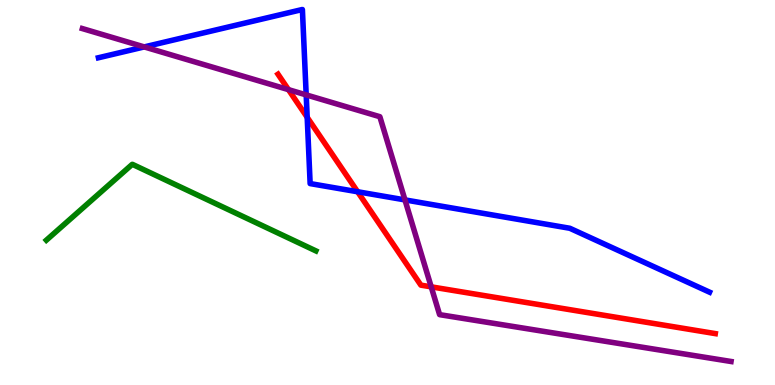[{'lines': ['blue', 'red'], 'intersections': [{'x': 3.96, 'y': 6.95}, {'x': 4.61, 'y': 5.02}]}, {'lines': ['green', 'red'], 'intersections': []}, {'lines': ['purple', 'red'], 'intersections': [{'x': 3.72, 'y': 7.67}, {'x': 5.56, 'y': 2.55}]}, {'lines': ['blue', 'green'], 'intersections': []}, {'lines': ['blue', 'purple'], 'intersections': [{'x': 1.86, 'y': 8.78}, {'x': 3.95, 'y': 7.54}, {'x': 5.23, 'y': 4.81}]}, {'lines': ['green', 'purple'], 'intersections': []}]